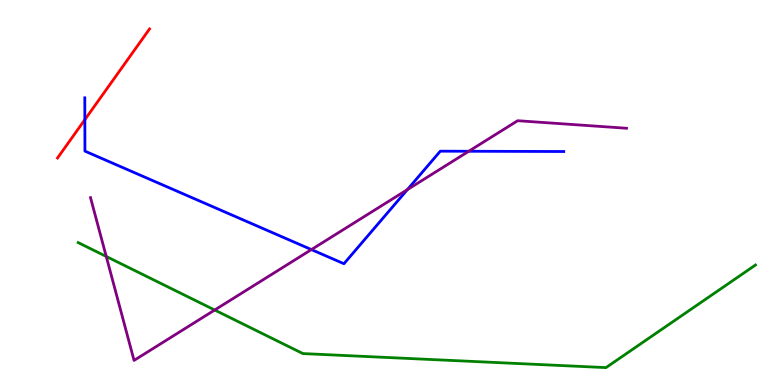[{'lines': ['blue', 'red'], 'intersections': [{'x': 1.09, 'y': 6.89}]}, {'lines': ['green', 'red'], 'intersections': []}, {'lines': ['purple', 'red'], 'intersections': []}, {'lines': ['blue', 'green'], 'intersections': []}, {'lines': ['blue', 'purple'], 'intersections': [{'x': 4.02, 'y': 3.52}, {'x': 5.26, 'y': 5.08}, {'x': 6.05, 'y': 6.07}]}, {'lines': ['green', 'purple'], 'intersections': [{'x': 1.37, 'y': 3.34}, {'x': 2.77, 'y': 1.95}]}]